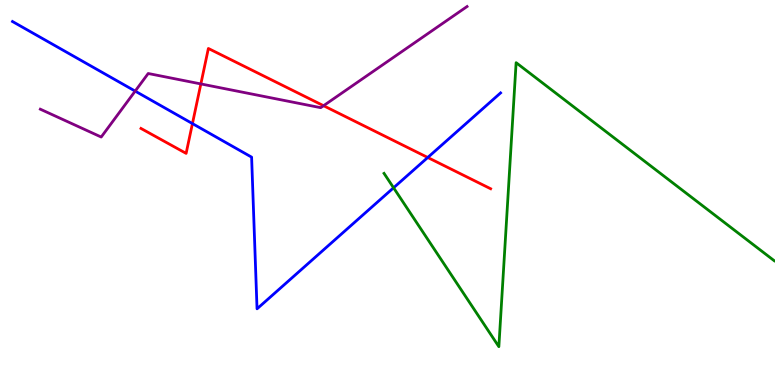[{'lines': ['blue', 'red'], 'intersections': [{'x': 2.48, 'y': 6.79}, {'x': 5.52, 'y': 5.91}]}, {'lines': ['green', 'red'], 'intersections': []}, {'lines': ['purple', 'red'], 'intersections': [{'x': 2.59, 'y': 7.82}, {'x': 4.17, 'y': 7.25}]}, {'lines': ['blue', 'green'], 'intersections': [{'x': 5.08, 'y': 5.12}]}, {'lines': ['blue', 'purple'], 'intersections': [{'x': 1.74, 'y': 7.63}]}, {'lines': ['green', 'purple'], 'intersections': []}]